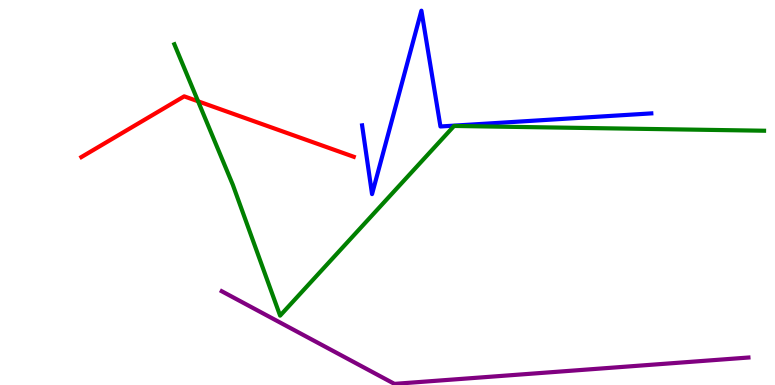[{'lines': ['blue', 'red'], 'intersections': []}, {'lines': ['green', 'red'], 'intersections': [{'x': 2.56, 'y': 7.37}]}, {'lines': ['purple', 'red'], 'intersections': []}, {'lines': ['blue', 'green'], 'intersections': []}, {'lines': ['blue', 'purple'], 'intersections': []}, {'lines': ['green', 'purple'], 'intersections': []}]